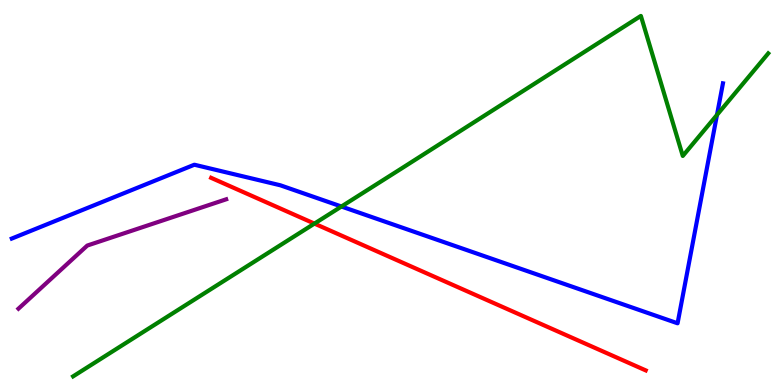[{'lines': ['blue', 'red'], 'intersections': []}, {'lines': ['green', 'red'], 'intersections': [{'x': 4.06, 'y': 4.19}]}, {'lines': ['purple', 'red'], 'intersections': []}, {'lines': ['blue', 'green'], 'intersections': [{'x': 4.41, 'y': 4.64}, {'x': 9.25, 'y': 7.02}]}, {'lines': ['blue', 'purple'], 'intersections': []}, {'lines': ['green', 'purple'], 'intersections': []}]